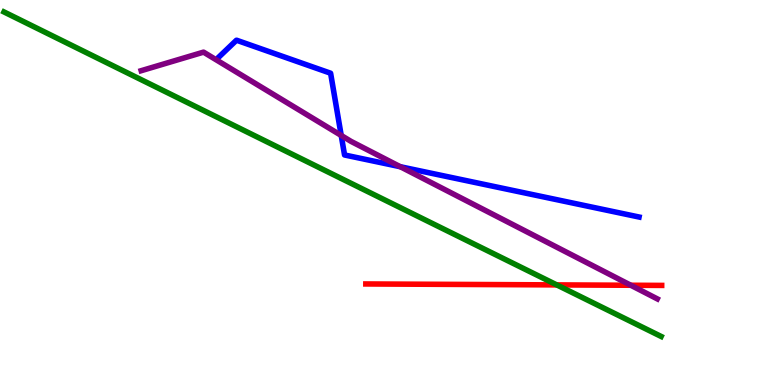[{'lines': ['blue', 'red'], 'intersections': []}, {'lines': ['green', 'red'], 'intersections': [{'x': 7.18, 'y': 2.6}]}, {'lines': ['purple', 'red'], 'intersections': [{'x': 8.14, 'y': 2.59}]}, {'lines': ['blue', 'green'], 'intersections': []}, {'lines': ['blue', 'purple'], 'intersections': [{'x': 4.4, 'y': 6.48}, {'x': 5.17, 'y': 5.67}]}, {'lines': ['green', 'purple'], 'intersections': []}]